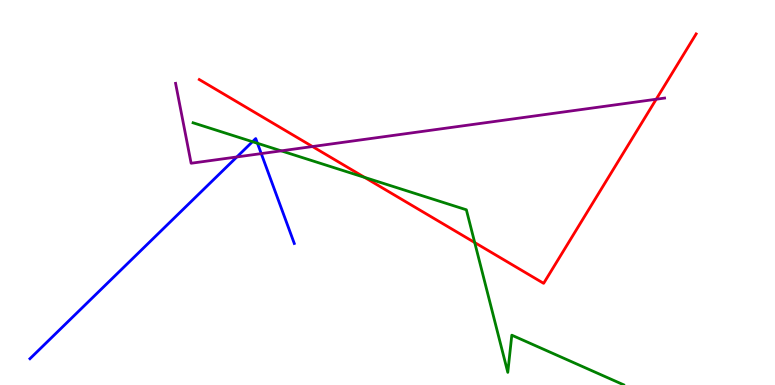[{'lines': ['blue', 'red'], 'intersections': []}, {'lines': ['green', 'red'], 'intersections': [{'x': 4.7, 'y': 5.39}, {'x': 6.13, 'y': 3.7}]}, {'lines': ['purple', 'red'], 'intersections': [{'x': 4.03, 'y': 6.19}, {'x': 8.47, 'y': 7.42}]}, {'lines': ['blue', 'green'], 'intersections': [{'x': 3.26, 'y': 6.32}, {'x': 3.32, 'y': 6.28}]}, {'lines': ['blue', 'purple'], 'intersections': [{'x': 3.06, 'y': 5.92}, {'x': 3.37, 'y': 6.01}]}, {'lines': ['green', 'purple'], 'intersections': [{'x': 3.63, 'y': 6.08}]}]